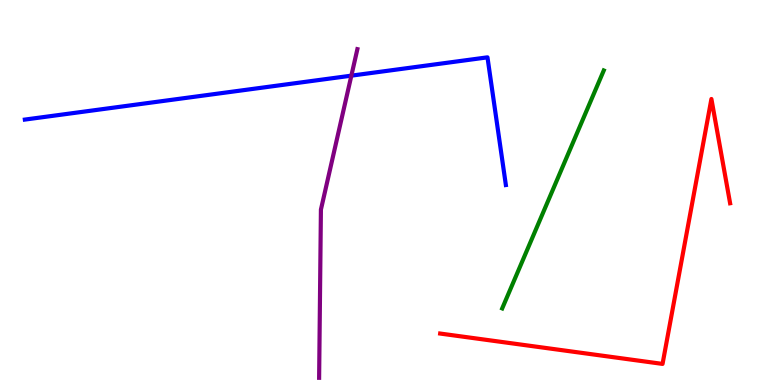[{'lines': ['blue', 'red'], 'intersections': []}, {'lines': ['green', 'red'], 'intersections': []}, {'lines': ['purple', 'red'], 'intersections': []}, {'lines': ['blue', 'green'], 'intersections': []}, {'lines': ['blue', 'purple'], 'intersections': [{'x': 4.53, 'y': 8.03}]}, {'lines': ['green', 'purple'], 'intersections': []}]